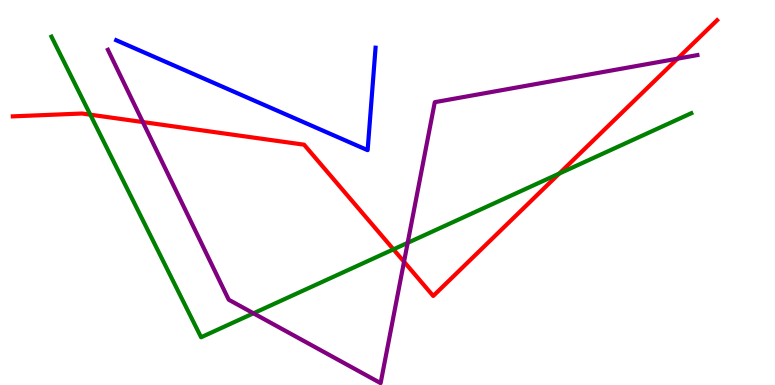[{'lines': ['blue', 'red'], 'intersections': []}, {'lines': ['green', 'red'], 'intersections': [{'x': 1.17, 'y': 7.02}, {'x': 5.08, 'y': 3.52}, {'x': 7.22, 'y': 5.49}]}, {'lines': ['purple', 'red'], 'intersections': [{'x': 1.84, 'y': 6.83}, {'x': 5.21, 'y': 3.2}, {'x': 8.74, 'y': 8.48}]}, {'lines': ['blue', 'green'], 'intersections': []}, {'lines': ['blue', 'purple'], 'intersections': []}, {'lines': ['green', 'purple'], 'intersections': [{'x': 3.27, 'y': 1.86}, {'x': 5.26, 'y': 3.69}]}]